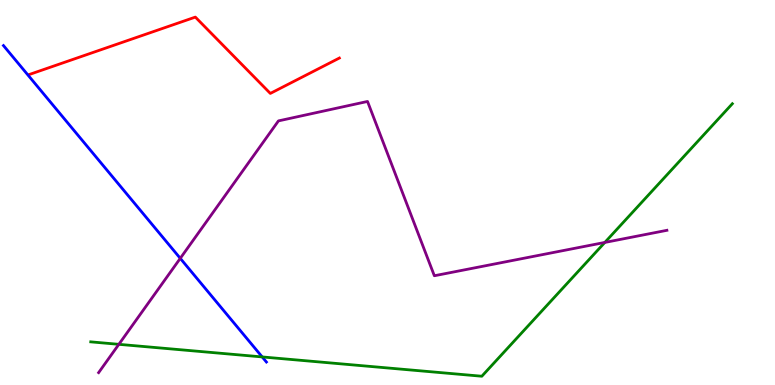[{'lines': ['blue', 'red'], 'intersections': []}, {'lines': ['green', 'red'], 'intersections': []}, {'lines': ['purple', 'red'], 'intersections': []}, {'lines': ['blue', 'green'], 'intersections': [{'x': 3.38, 'y': 0.729}]}, {'lines': ['blue', 'purple'], 'intersections': [{'x': 2.33, 'y': 3.29}]}, {'lines': ['green', 'purple'], 'intersections': [{'x': 1.53, 'y': 1.06}, {'x': 7.8, 'y': 3.7}]}]